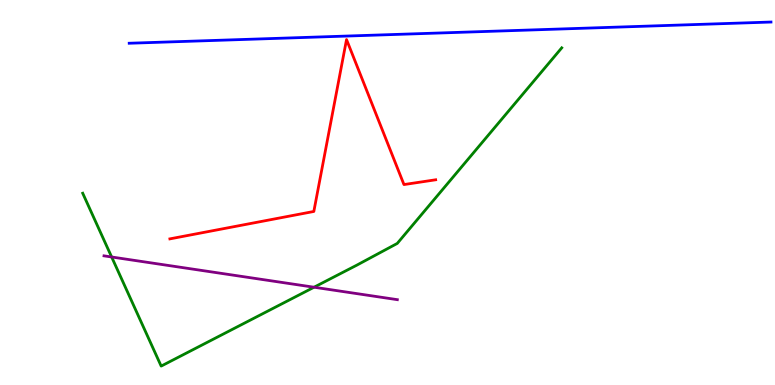[{'lines': ['blue', 'red'], 'intersections': []}, {'lines': ['green', 'red'], 'intersections': []}, {'lines': ['purple', 'red'], 'intersections': []}, {'lines': ['blue', 'green'], 'intersections': []}, {'lines': ['blue', 'purple'], 'intersections': []}, {'lines': ['green', 'purple'], 'intersections': [{'x': 1.44, 'y': 3.32}, {'x': 4.05, 'y': 2.54}]}]